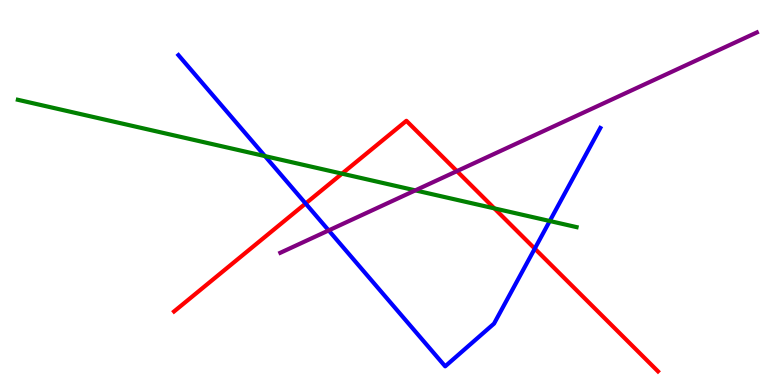[{'lines': ['blue', 'red'], 'intersections': [{'x': 3.94, 'y': 4.71}, {'x': 6.9, 'y': 3.54}]}, {'lines': ['green', 'red'], 'intersections': [{'x': 4.41, 'y': 5.49}, {'x': 6.38, 'y': 4.59}]}, {'lines': ['purple', 'red'], 'intersections': [{'x': 5.9, 'y': 5.56}]}, {'lines': ['blue', 'green'], 'intersections': [{'x': 3.42, 'y': 5.95}, {'x': 7.09, 'y': 4.26}]}, {'lines': ['blue', 'purple'], 'intersections': [{'x': 4.24, 'y': 4.02}]}, {'lines': ['green', 'purple'], 'intersections': [{'x': 5.36, 'y': 5.06}]}]